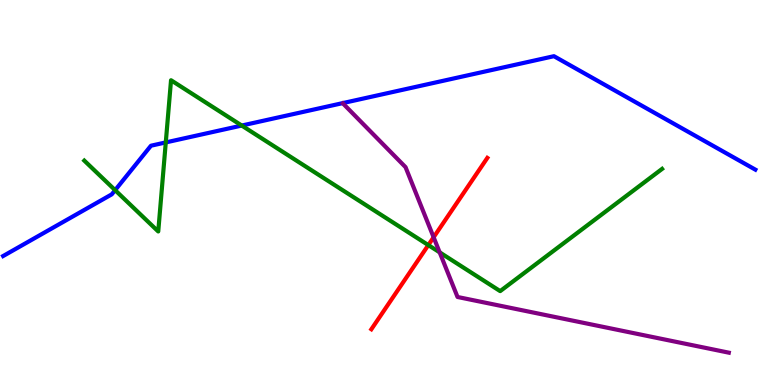[{'lines': ['blue', 'red'], 'intersections': []}, {'lines': ['green', 'red'], 'intersections': [{'x': 5.53, 'y': 3.63}]}, {'lines': ['purple', 'red'], 'intersections': [{'x': 5.6, 'y': 3.84}]}, {'lines': ['blue', 'green'], 'intersections': [{'x': 1.49, 'y': 5.06}, {'x': 2.14, 'y': 6.3}, {'x': 3.12, 'y': 6.74}]}, {'lines': ['blue', 'purple'], 'intersections': []}, {'lines': ['green', 'purple'], 'intersections': [{'x': 5.67, 'y': 3.45}]}]